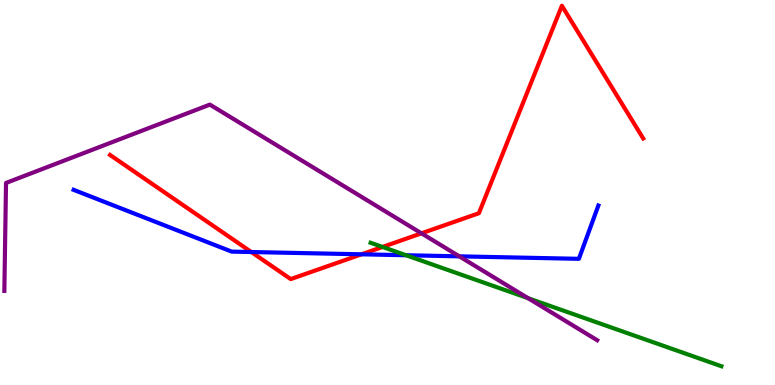[{'lines': ['blue', 'red'], 'intersections': [{'x': 3.24, 'y': 3.45}, {'x': 4.66, 'y': 3.39}]}, {'lines': ['green', 'red'], 'intersections': [{'x': 4.94, 'y': 3.59}]}, {'lines': ['purple', 'red'], 'intersections': [{'x': 5.44, 'y': 3.94}]}, {'lines': ['blue', 'green'], 'intersections': [{'x': 5.24, 'y': 3.37}]}, {'lines': ['blue', 'purple'], 'intersections': [{'x': 5.93, 'y': 3.34}]}, {'lines': ['green', 'purple'], 'intersections': [{'x': 6.81, 'y': 2.25}]}]